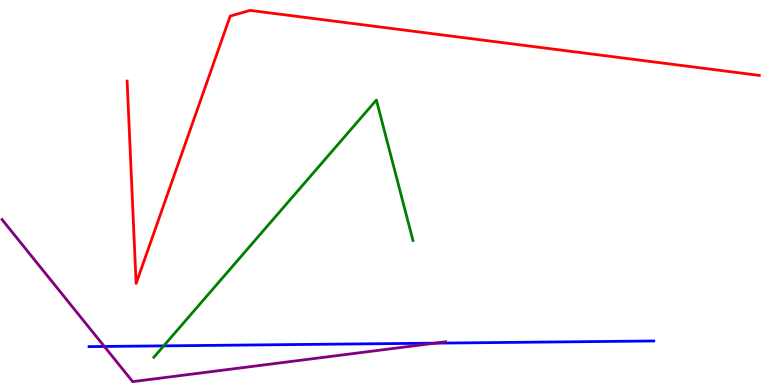[{'lines': ['blue', 'red'], 'intersections': []}, {'lines': ['green', 'red'], 'intersections': []}, {'lines': ['purple', 'red'], 'intersections': []}, {'lines': ['blue', 'green'], 'intersections': [{'x': 2.11, 'y': 1.02}]}, {'lines': ['blue', 'purple'], 'intersections': [{'x': 1.35, 'y': 1.0}, {'x': 5.61, 'y': 1.09}]}, {'lines': ['green', 'purple'], 'intersections': []}]